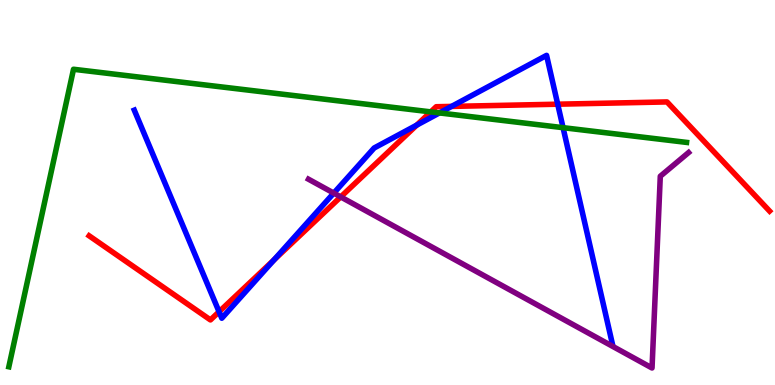[{'lines': ['blue', 'red'], 'intersections': [{'x': 2.83, 'y': 1.9}, {'x': 3.54, 'y': 3.25}, {'x': 5.38, 'y': 6.75}, {'x': 5.83, 'y': 7.24}, {'x': 7.2, 'y': 7.29}]}, {'lines': ['green', 'red'], 'intersections': [{'x': 5.56, 'y': 7.09}]}, {'lines': ['purple', 'red'], 'intersections': [{'x': 4.4, 'y': 4.89}]}, {'lines': ['blue', 'green'], 'intersections': [{'x': 5.67, 'y': 7.07}, {'x': 7.27, 'y': 6.68}]}, {'lines': ['blue', 'purple'], 'intersections': [{'x': 4.31, 'y': 4.98}]}, {'lines': ['green', 'purple'], 'intersections': []}]